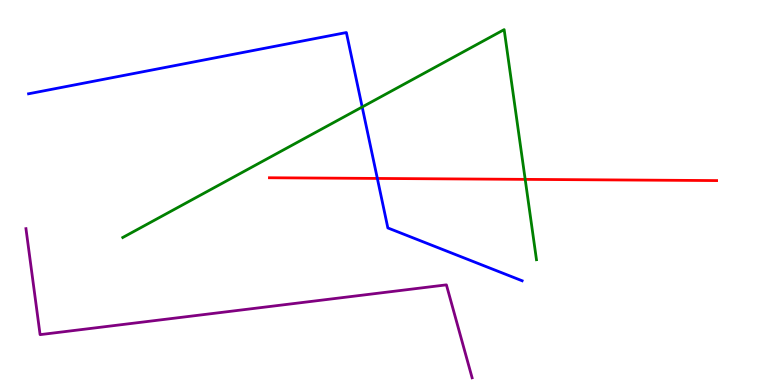[{'lines': ['blue', 'red'], 'intersections': [{'x': 4.87, 'y': 5.37}]}, {'lines': ['green', 'red'], 'intersections': [{'x': 6.78, 'y': 5.34}]}, {'lines': ['purple', 'red'], 'intersections': []}, {'lines': ['blue', 'green'], 'intersections': [{'x': 4.67, 'y': 7.22}]}, {'lines': ['blue', 'purple'], 'intersections': []}, {'lines': ['green', 'purple'], 'intersections': []}]